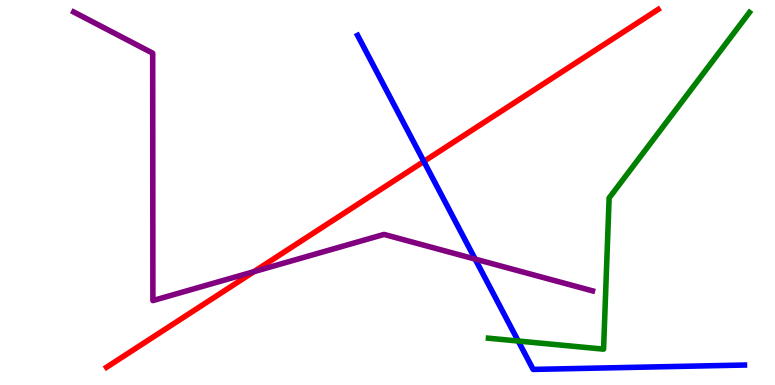[{'lines': ['blue', 'red'], 'intersections': [{'x': 5.47, 'y': 5.81}]}, {'lines': ['green', 'red'], 'intersections': []}, {'lines': ['purple', 'red'], 'intersections': [{'x': 3.28, 'y': 2.94}]}, {'lines': ['blue', 'green'], 'intersections': [{'x': 6.69, 'y': 1.14}]}, {'lines': ['blue', 'purple'], 'intersections': [{'x': 6.13, 'y': 3.27}]}, {'lines': ['green', 'purple'], 'intersections': []}]